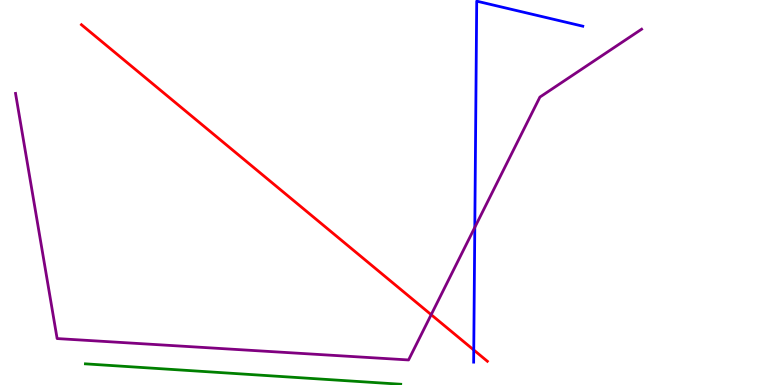[{'lines': ['blue', 'red'], 'intersections': [{'x': 6.11, 'y': 0.91}]}, {'lines': ['green', 'red'], 'intersections': []}, {'lines': ['purple', 'red'], 'intersections': [{'x': 5.56, 'y': 1.83}]}, {'lines': ['blue', 'green'], 'intersections': []}, {'lines': ['blue', 'purple'], 'intersections': [{'x': 6.13, 'y': 4.09}]}, {'lines': ['green', 'purple'], 'intersections': []}]